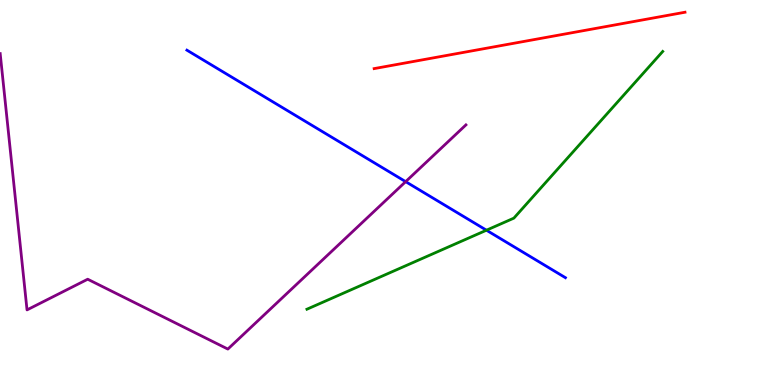[{'lines': ['blue', 'red'], 'intersections': []}, {'lines': ['green', 'red'], 'intersections': []}, {'lines': ['purple', 'red'], 'intersections': []}, {'lines': ['blue', 'green'], 'intersections': [{'x': 6.28, 'y': 4.02}]}, {'lines': ['blue', 'purple'], 'intersections': [{'x': 5.23, 'y': 5.28}]}, {'lines': ['green', 'purple'], 'intersections': []}]